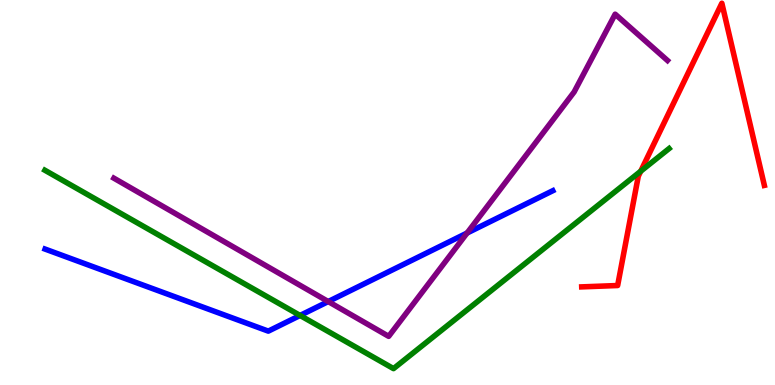[{'lines': ['blue', 'red'], 'intersections': []}, {'lines': ['green', 'red'], 'intersections': [{'x': 8.27, 'y': 5.55}]}, {'lines': ['purple', 'red'], 'intersections': []}, {'lines': ['blue', 'green'], 'intersections': [{'x': 3.87, 'y': 1.81}]}, {'lines': ['blue', 'purple'], 'intersections': [{'x': 4.24, 'y': 2.17}, {'x': 6.03, 'y': 3.95}]}, {'lines': ['green', 'purple'], 'intersections': []}]